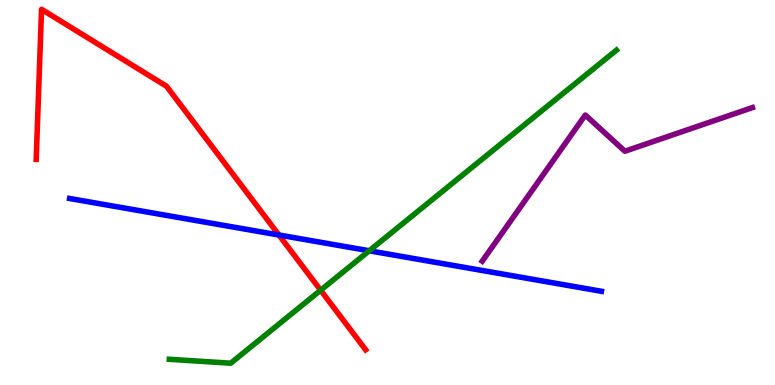[{'lines': ['blue', 'red'], 'intersections': [{'x': 3.6, 'y': 3.9}]}, {'lines': ['green', 'red'], 'intersections': [{'x': 4.14, 'y': 2.46}]}, {'lines': ['purple', 'red'], 'intersections': []}, {'lines': ['blue', 'green'], 'intersections': [{'x': 4.76, 'y': 3.49}]}, {'lines': ['blue', 'purple'], 'intersections': []}, {'lines': ['green', 'purple'], 'intersections': []}]